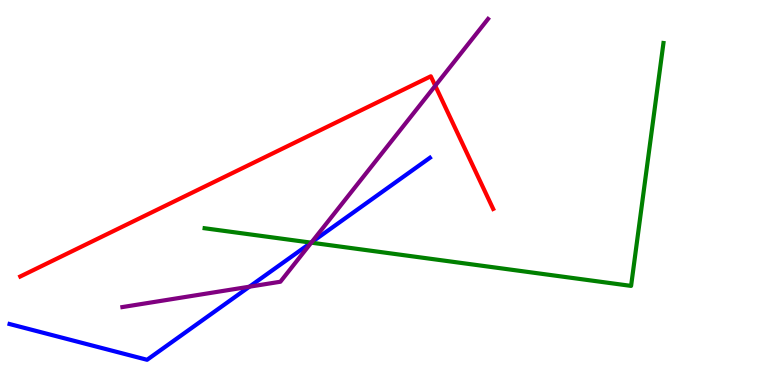[{'lines': ['blue', 'red'], 'intersections': []}, {'lines': ['green', 'red'], 'intersections': []}, {'lines': ['purple', 'red'], 'intersections': [{'x': 5.62, 'y': 7.77}]}, {'lines': ['blue', 'green'], 'intersections': [{'x': 4.01, 'y': 3.7}]}, {'lines': ['blue', 'purple'], 'intersections': [{'x': 3.22, 'y': 2.55}, {'x': 4.02, 'y': 3.71}]}, {'lines': ['green', 'purple'], 'intersections': [{'x': 4.02, 'y': 3.7}]}]